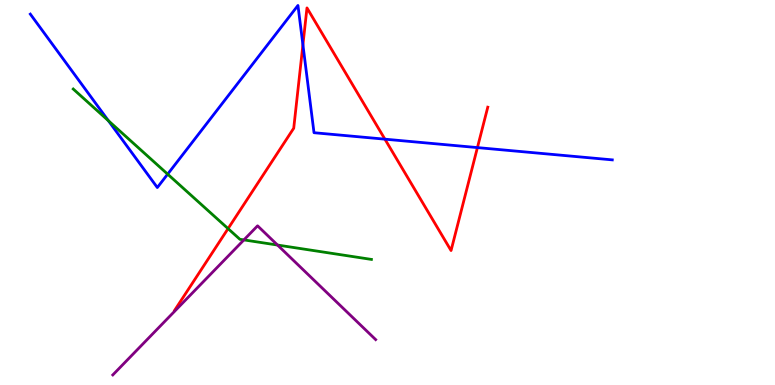[{'lines': ['blue', 'red'], 'intersections': [{'x': 3.91, 'y': 8.84}, {'x': 4.97, 'y': 6.39}, {'x': 6.16, 'y': 6.17}]}, {'lines': ['green', 'red'], 'intersections': [{'x': 2.94, 'y': 4.06}]}, {'lines': ['purple', 'red'], 'intersections': []}, {'lines': ['blue', 'green'], 'intersections': [{'x': 1.4, 'y': 6.86}, {'x': 2.16, 'y': 5.48}]}, {'lines': ['blue', 'purple'], 'intersections': []}, {'lines': ['green', 'purple'], 'intersections': [{'x': 3.15, 'y': 3.77}, {'x': 3.58, 'y': 3.64}]}]